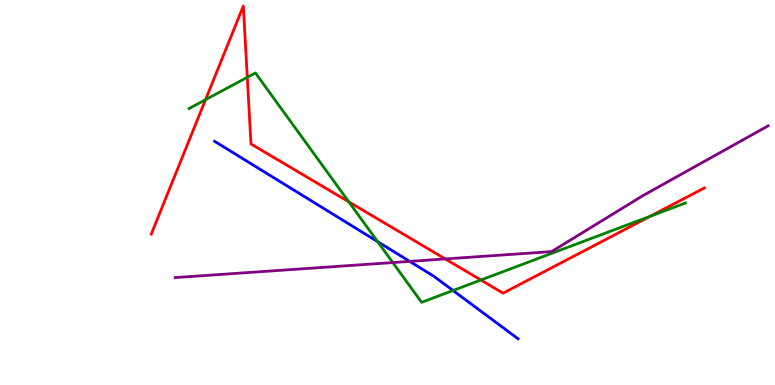[{'lines': ['blue', 'red'], 'intersections': []}, {'lines': ['green', 'red'], 'intersections': [{'x': 2.65, 'y': 7.41}, {'x': 3.19, 'y': 7.99}, {'x': 4.5, 'y': 4.76}, {'x': 6.2, 'y': 2.73}, {'x': 8.39, 'y': 4.38}]}, {'lines': ['purple', 'red'], 'intersections': [{'x': 5.75, 'y': 3.27}]}, {'lines': ['blue', 'green'], 'intersections': [{'x': 4.87, 'y': 3.72}, {'x': 5.85, 'y': 2.45}]}, {'lines': ['blue', 'purple'], 'intersections': [{'x': 5.29, 'y': 3.21}]}, {'lines': ['green', 'purple'], 'intersections': [{'x': 5.07, 'y': 3.18}]}]